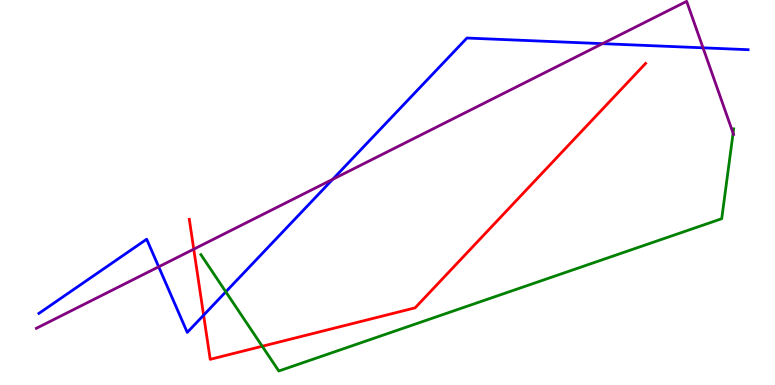[{'lines': ['blue', 'red'], 'intersections': [{'x': 2.63, 'y': 1.81}]}, {'lines': ['green', 'red'], 'intersections': [{'x': 3.38, 'y': 1.01}]}, {'lines': ['purple', 'red'], 'intersections': [{'x': 2.5, 'y': 3.53}]}, {'lines': ['blue', 'green'], 'intersections': [{'x': 2.91, 'y': 2.42}]}, {'lines': ['blue', 'purple'], 'intersections': [{'x': 2.05, 'y': 3.07}, {'x': 4.29, 'y': 5.34}, {'x': 7.77, 'y': 8.87}, {'x': 9.07, 'y': 8.76}]}, {'lines': ['green', 'purple'], 'intersections': [{'x': 9.46, 'y': 6.54}]}]